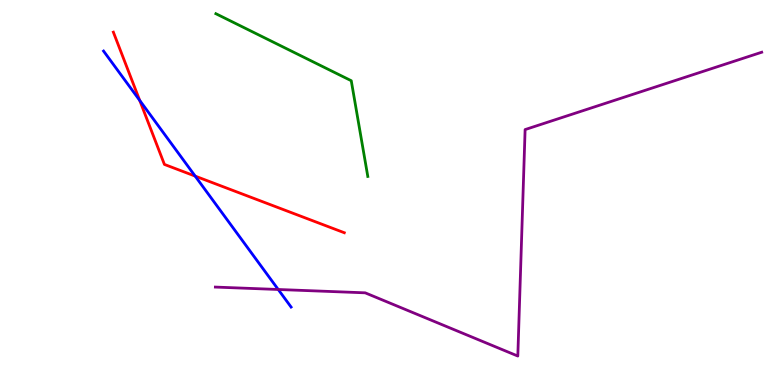[{'lines': ['blue', 'red'], 'intersections': [{'x': 1.8, 'y': 7.39}, {'x': 2.52, 'y': 5.43}]}, {'lines': ['green', 'red'], 'intersections': []}, {'lines': ['purple', 'red'], 'intersections': []}, {'lines': ['blue', 'green'], 'intersections': []}, {'lines': ['blue', 'purple'], 'intersections': [{'x': 3.59, 'y': 2.48}]}, {'lines': ['green', 'purple'], 'intersections': []}]